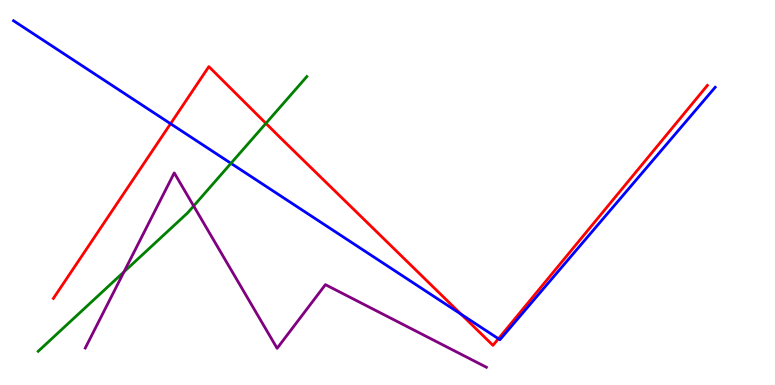[{'lines': ['blue', 'red'], 'intersections': [{'x': 2.2, 'y': 6.79}, {'x': 5.95, 'y': 1.84}, {'x': 6.43, 'y': 1.2}]}, {'lines': ['green', 'red'], 'intersections': [{'x': 3.43, 'y': 6.8}]}, {'lines': ['purple', 'red'], 'intersections': []}, {'lines': ['blue', 'green'], 'intersections': [{'x': 2.98, 'y': 5.76}]}, {'lines': ['blue', 'purple'], 'intersections': []}, {'lines': ['green', 'purple'], 'intersections': [{'x': 1.6, 'y': 2.94}, {'x': 2.5, 'y': 4.65}]}]